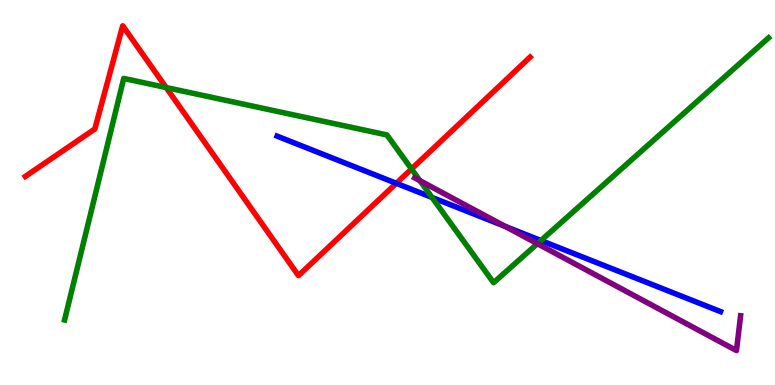[{'lines': ['blue', 'red'], 'intersections': [{'x': 5.11, 'y': 5.24}]}, {'lines': ['green', 'red'], 'intersections': [{'x': 2.14, 'y': 7.73}, {'x': 5.31, 'y': 5.61}]}, {'lines': ['purple', 'red'], 'intersections': []}, {'lines': ['blue', 'green'], 'intersections': [{'x': 5.57, 'y': 4.87}, {'x': 6.98, 'y': 3.75}]}, {'lines': ['blue', 'purple'], 'intersections': [{'x': 6.52, 'y': 4.12}]}, {'lines': ['green', 'purple'], 'intersections': [{'x': 5.42, 'y': 5.31}, {'x': 6.93, 'y': 3.67}]}]